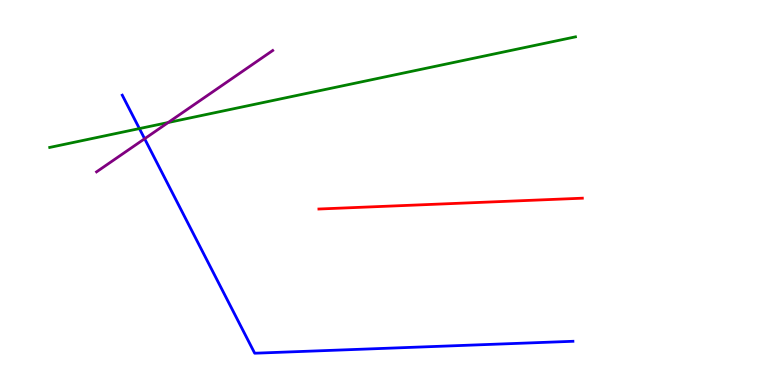[{'lines': ['blue', 'red'], 'intersections': []}, {'lines': ['green', 'red'], 'intersections': []}, {'lines': ['purple', 'red'], 'intersections': []}, {'lines': ['blue', 'green'], 'intersections': [{'x': 1.8, 'y': 6.66}]}, {'lines': ['blue', 'purple'], 'intersections': [{'x': 1.87, 'y': 6.4}]}, {'lines': ['green', 'purple'], 'intersections': [{'x': 2.17, 'y': 6.82}]}]